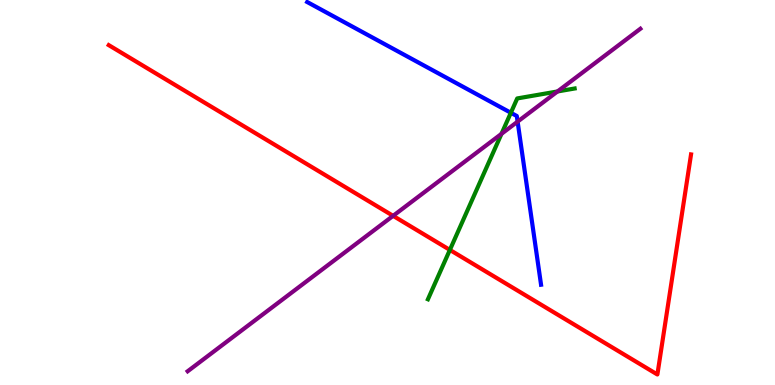[{'lines': ['blue', 'red'], 'intersections': []}, {'lines': ['green', 'red'], 'intersections': [{'x': 5.8, 'y': 3.51}]}, {'lines': ['purple', 'red'], 'intersections': [{'x': 5.07, 'y': 4.39}]}, {'lines': ['blue', 'green'], 'intersections': [{'x': 6.59, 'y': 7.07}]}, {'lines': ['blue', 'purple'], 'intersections': [{'x': 6.68, 'y': 6.84}]}, {'lines': ['green', 'purple'], 'intersections': [{'x': 6.47, 'y': 6.52}, {'x': 7.19, 'y': 7.62}]}]